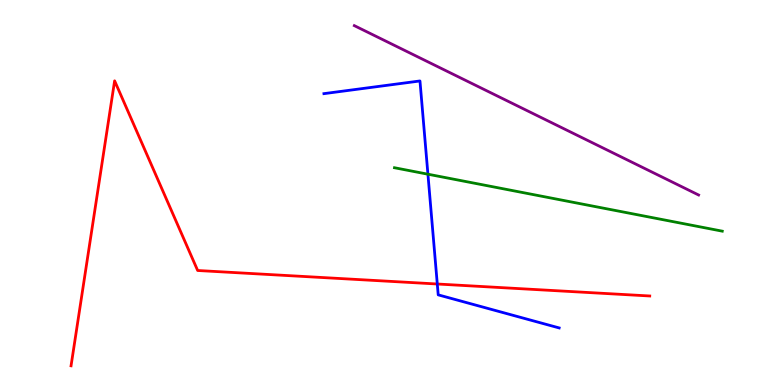[{'lines': ['blue', 'red'], 'intersections': [{'x': 5.64, 'y': 2.62}]}, {'lines': ['green', 'red'], 'intersections': []}, {'lines': ['purple', 'red'], 'intersections': []}, {'lines': ['blue', 'green'], 'intersections': [{'x': 5.52, 'y': 5.48}]}, {'lines': ['blue', 'purple'], 'intersections': []}, {'lines': ['green', 'purple'], 'intersections': []}]